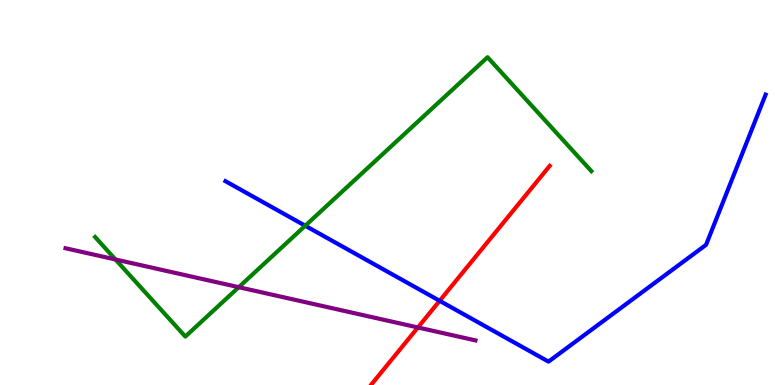[{'lines': ['blue', 'red'], 'intersections': [{'x': 5.67, 'y': 2.19}]}, {'lines': ['green', 'red'], 'intersections': []}, {'lines': ['purple', 'red'], 'intersections': [{'x': 5.39, 'y': 1.49}]}, {'lines': ['blue', 'green'], 'intersections': [{'x': 3.94, 'y': 4.14}]}, {'lines': ['blue', 'purple'], 'intersections': []}, {'lines': ['green', 'purple'], 'intersections': [{'x': 1.49, 'y': 3.26}, {'x': 3.08, 'y': 2.54}]}]